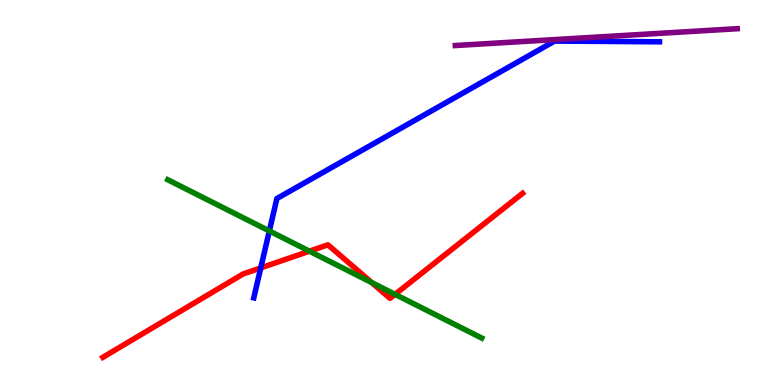[{'lines': ['blue', 'red'], 'intersections': [{'x': 3.36, 'y': 3.04}]}, {'lines': ['green', 'red'], 'intersections': [{'x': 3.99, 'y': 3.48}, {'x': 4.8, 'y': 2.66}, {'x': 5.1, 'y': 2.35}]}, {'lines': ['purple', 'red'], 'intersections': []}, {'lines': ['blue', 'green'], 'intersections': [{'x': 3.48, 'y': 4.0}]}, {'lines': ['blue', 'purple'], 'intersections': []}, {'lines': ['green', 'purple'], 'intersections': []}]